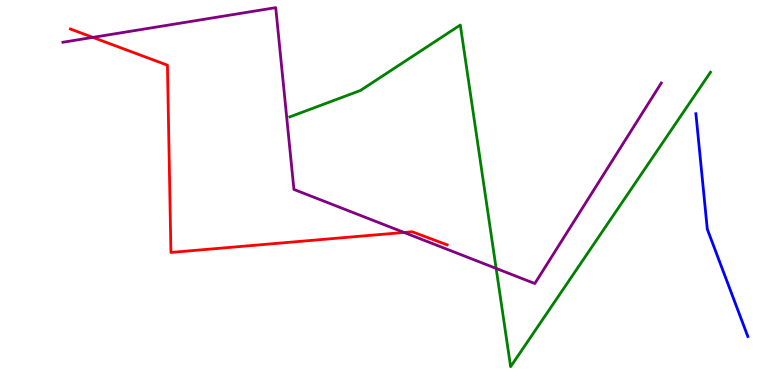[{'lines': ['blue', 'red'], 'intersections': []}, {'lines': ['green', 'red'], 'intersections': []}, {'lines': ['purple', 'red'], 'intersections': [{'x': 1.2, 'y': 9.03}, {'x': 5.21, 'y': 3.96}]}, {'lines': ['blue', 'green'], 'intersections': []}, {'lines': ['blue', 'purple'], 'intersections': []}, {'lines': ['green', 'purple'], 'intersections': [{'x': 6.4, 'y': 3.03}]}]